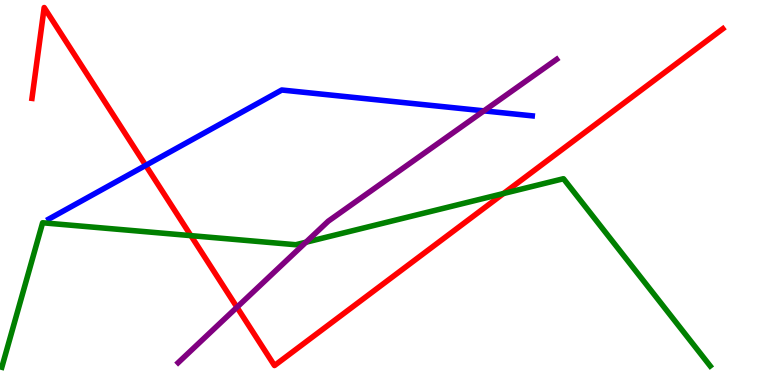[{'lines': ['blue', 'red'], 'intersections': [{'x': 1.88, 'y': 5.7}]}, {'lines': ['green', 'red'], 'intersections': [{'x': 2.46, 'y': 3.88}, {'x': 6.5, 'y': 4.97}]}, {'lines': ['purple', 'red'], 'intersections': [{'x': 3.06, 'y': 2.02}]}, {'lines': ['blue', 'green'], 'intersections': []}, {'lines': ['blue', 'purple'], 'intersections': [{'x': 6.24, 'y': 7.12}]}, {'lines': ['green', 'purple'], 'intersections': [{'x': 3.95, 'y': 3.71}]}]